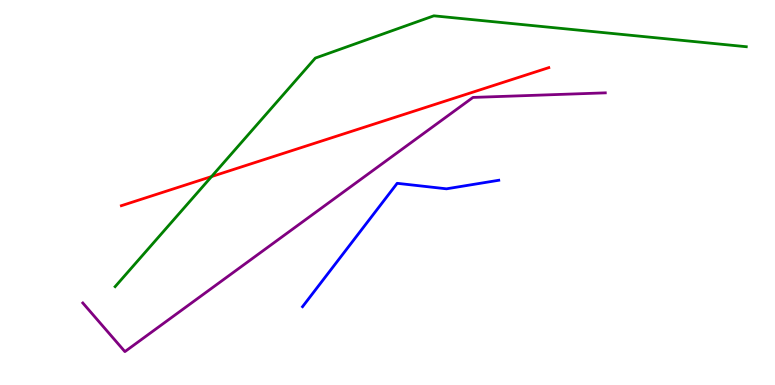[{'lines': ['blue', 'red'], 'intersections': []}, {'lines': ['green', 'red'], 'intersections': [{'x': 2.73, 'y': 5.41}]}, {'lines': ['purple', 'red'], 'intersections': []}, {'lines': ['blue', 'green'], 'intersections': []}, {'lines': ['blue', 'purple'], 'intersections': []}, {'lines': ['green', 'purple'], 'intersections': []}]